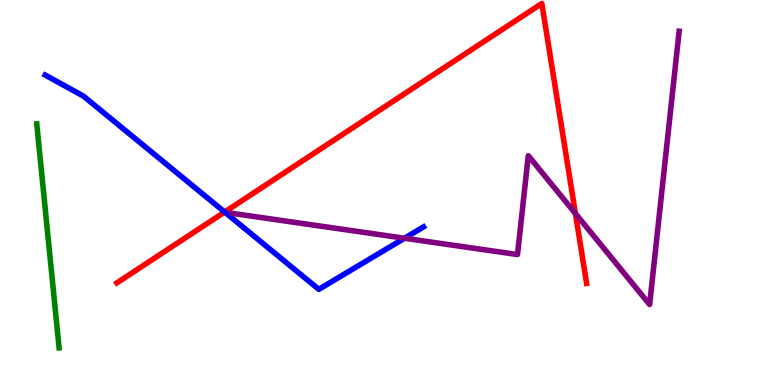[{'lines': ['blue', 'red'], 'intersections': [{'x': 2.9, 'y': 4.49}]}, {'lines': ['green', 'red'], 'intersections': []}, {'lines': ['purple', 'red'], 'intersections': [{'x': 7.42, 'y': 4.45}]}, {'lines': ['blue', 'green'], 'intersections': []}, {'lines': ['blue', 'purple'], 'intersections': [{'x': 5.22, 'y': 3.81}]}, {'lines': ['green', 'purple'], 'intersections': []}]